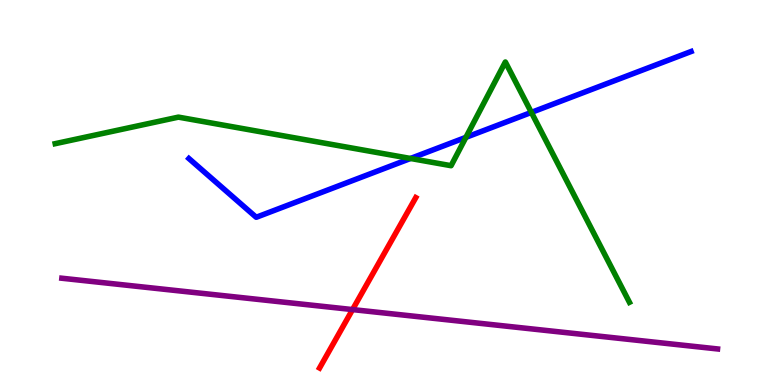[{'lines': ['blue', 'red'], 'intersections': []}, {'lines': ['green', 'red'], 'intersections': []}, {'lines': ['purple', 'red'], 'intersections': [{'x': 4.55, 'y': 1.96}]}, {'lines': ['blue', 'green'], 'intersections': [{'x': 5.3, 'y': 5.88}, {'x': 6.01, 'y': 6.43}, {'x': 6.86, 'y': 7.08}]}, {'lines': ['blue', 'purple'], 'intersections': []}, {'lines': ['green', 'purple'], 'intersections': []}]